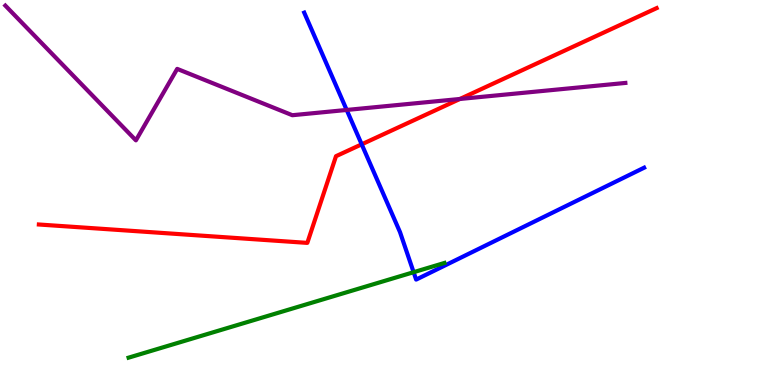[{'lines': ['blue', 'red'], 'intersections': [{'x': 4.67, 'y': 6.25}]}, {'lines': ['green', 'red'], 'intersections': []}, {'lines': ['purple', 'red'], 'intersections': [{'x': 5.93, 'y': 7.43}]}, {'lines': ['blue', 'green'], 'intersections': [{'x': 5.34, 'y': 2.93}]}, {'lines': ['blue', 'purple'], 'intersections': [{'x': 4.47, 'y': 7.14}]}, {'lines': ['green', 'purple'], 'intersections': []}]